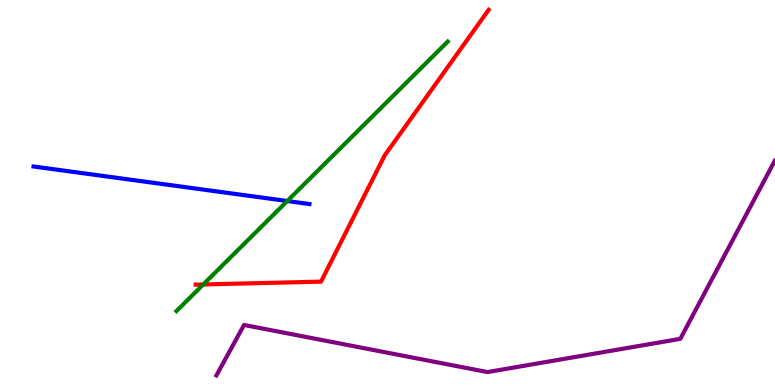[{'lines': ['blue', 'red'], 'intersections': []}, {'lines': ['green', 'red'], 'intersections': [{'x': 2.62, 'y': 2.61}]}, {'lines': ['purple', 'red'], 'intersections': []}, {'lines': ['blue', 'green'], 'intersections': [{'x': 3.71, 'y': 4.78}]}, {'lines': ['blue', 'purple'], 'intersections': []}, {'lines': ['green', 'purple'], 'intersections': []}]